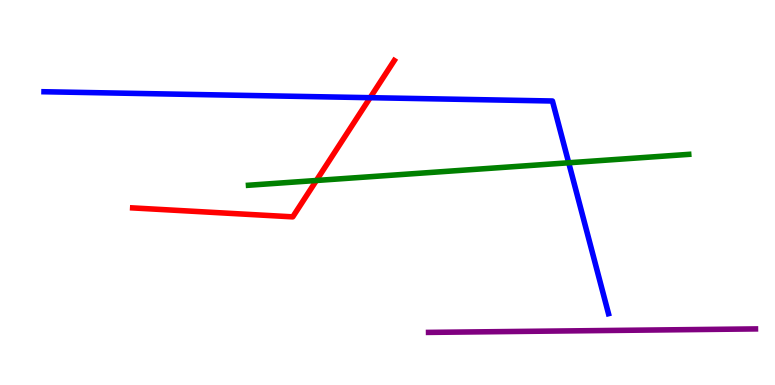[{'lines': ['blue', 'red'], 'intersections': [{'x': 4.78, 'y': 7.46}]}, {'lines': ['green', 'red'], 'intersections': [{'x': 4.08, 'y': 5.31}]}, {'lines': ['purple', 'red'], 'intersections': []}, {'lines': ['blue', 'green'], 'intersections': [{'x': 7.34, 'y': 5.77}]}, {'lines': ['blue', 'purple'], 'intersections': []}, {'lines': ['green', 'purple'], 'intersections': []}]